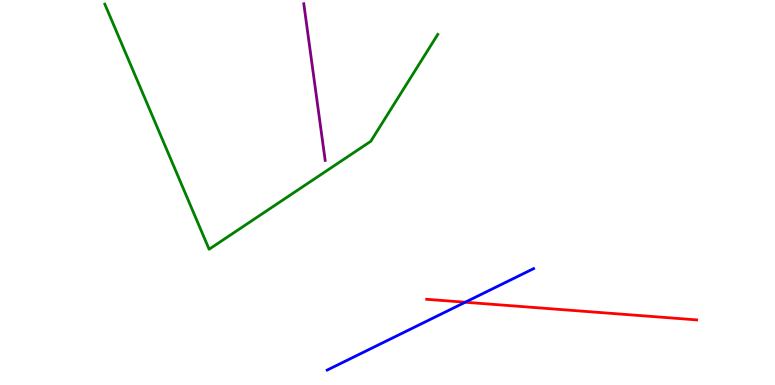[{'lines': ['blue', 'red'], 'intersections': [{'x': 6.0, 'y': 2.15}]}, {'lines': ['green', 'red'], 'intersections': []}, {'lines': ['purple', 'red'], 'intersections': []}, {'lines': ['blue', 'green'], 'intersections': []}, {'lines': ['blue', 'purple'], 'intersections': []}, {'lines': ['green', 'purple'], 'intersections': []}]